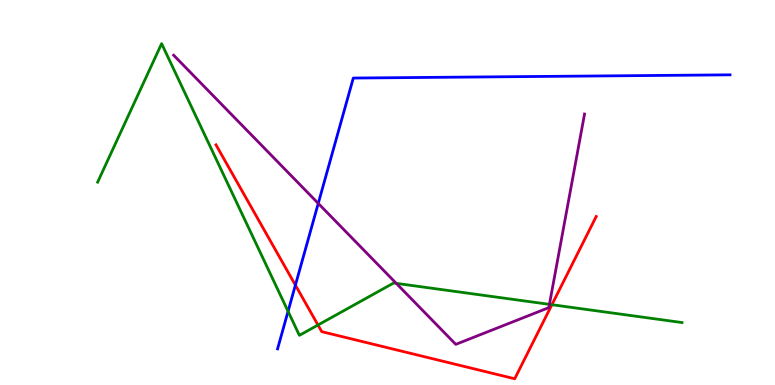[{'lines': ['blue', 'red'], 'intersections': [{'x': 3.81, 'y': 2.59}]}, {'lines': ['green', 'red'], 'intersections': [{'x': 4.1, 'y': 1.56}, {'x': 7.12, 'y': 2.09}]}, {'lines': ['purple', 'red'], 'intersections': []}, {'lines': ['blue', 'green'], 'intersections': [{'x': 3.72, 'y': 1.91}]}, {'lines': ['blue', 'purple'], 'intersections': [{'x': 4.11, 'y': 4.72}]}, {'lines': ['green', 'purple'], 'intersections': [{'x': 5.11, 'y': 2.64}, {'x': 7.09, 'y': 2.09}]}]